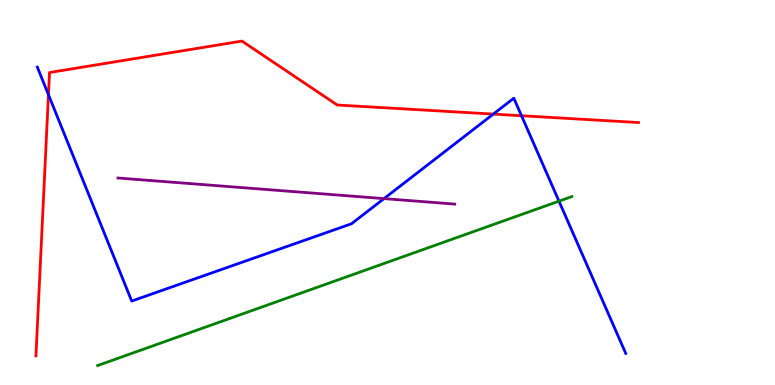[{'lines': ['blue', 'red'], 'intersections': [{'x': 0.625, 'y': 7.54}, {'x': 6.37, 'y': 7.04}, {'x': 6.73, 'y': 6.99}]}, {'lines': ['green', 'red'], 'intersections': []}, {'lines': ['purple', 'red'], 'intersections': []}, {'lines': ['blue', 'green'], 'intersections': [{'x': 7.21, 'y': 4.78}]}, {'lines': ['blue', 'purple'], 'intersections': [{'x': 4.96, 'y': 4.84}]}, {'lines': ['green', 'purple'], 'intersections': []}]